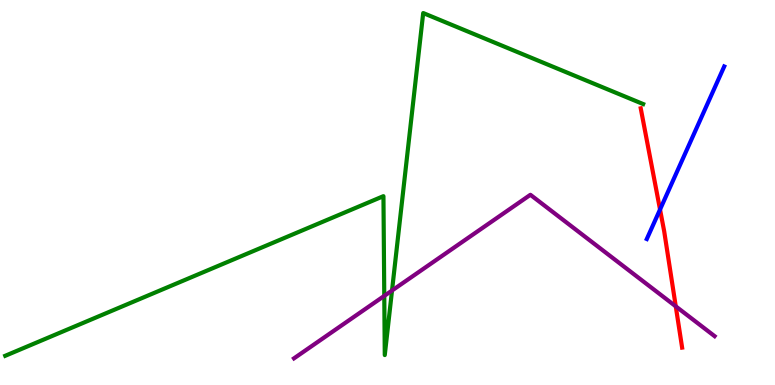[{'lines': ['blue', 'red'], 'intersections': [{'x': 8.52, 'y': 4.56}]}, {'lines': ['green', 'red'], 'intersections': []}, {'lines': ['purple', 'red'], 'intersections': [{'x': 8.72, 'y': 2.04}]}, {'lines': ['blue', 'green'], 'intersections': []}, {'lines': ['blue', 'purple'], 'intersections': []}, {'lines': ['green', 'purple'], 'intersections': [{'x': 4.96, 'y': 2.31}, {'x': 5.06, 'y': 2.45}]}]